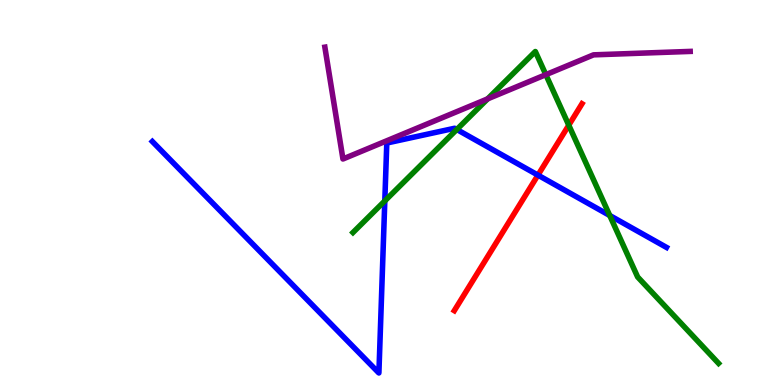[{'lines': ['blue', 'red'], 'intersections': [{'x': 6.94, 'y': 5.45}]}, {'lines': ['green', 'red'], 'intersections': [{'x': 7.34, 'y': 6.75}]}, {'lines': ['purple', 'red'], 'intersections': []}, {'lines': ['blue', 'green'], 'intersections': [{'x': 4.97, 'y': 4.78}, {'x': 5.89, 'y': 6.64}, {'x': 7.87, 'y': 4.4}]}, {'lines': ['blue', 'purple'], 'intersections': []}, {'lines': ['green', 'purple'], 'intersections': [{'x': 6.29, 'y': 7.43}, {'x': 7.04, 'y': 8.06}]}]